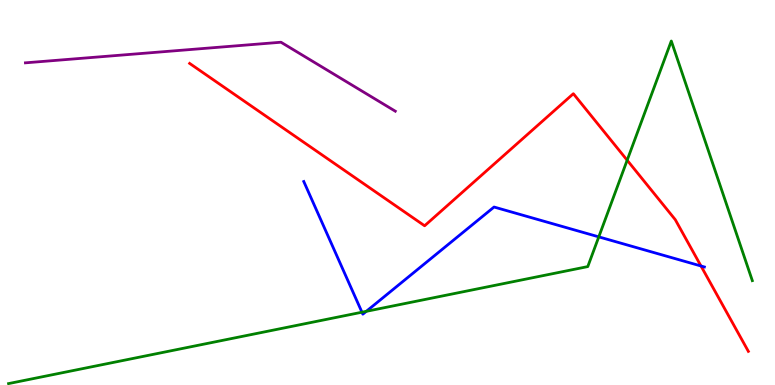[{'lines': ['blue', 'red'], 'intersections': [{'x': 9.04, 'y': 3.09}]}, {'lines': ['green', 'red'], 'intersections': [{'x': 8.09, 'y': 5.84}]}, {'lines': ['purple', 'red'], 'intersections': []}, {'lines': ['blue', 'green'], 'intersections': [{'x': 4.67, 'y': 1.89}, {'x': 4.73, 'y': 1.91}, {'x': 7.73, 'y': 3.85}]}, {'lines': ['blue', 'purple'], 'intersections': []}, {'lines': ['green', 'purple'], 'intersections': []}]